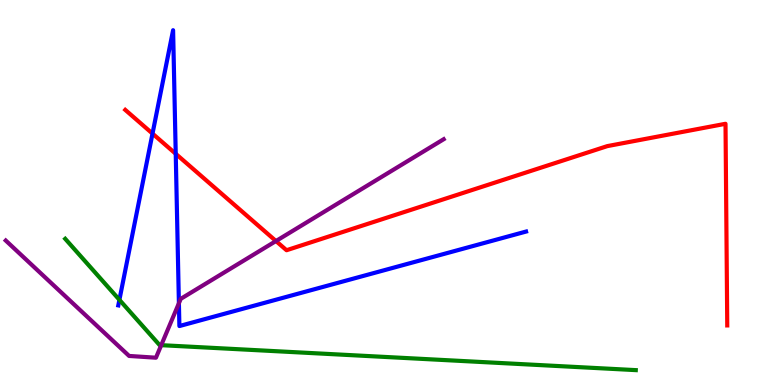[{'lines': ['blue', 'red'], 'intersections': [{'x': 1.97, 'y': 6.53}, {'x': 2.27, 'y': 6.01}]}, {'lines': ['green', 'red'], 'intersections': []}, {'lines': ['purple', 'red'], 'intersections': [{'x': 3.56, 'y': 3.74}]}, {'lines': ['blue', 'green'], 'intersections': [{'x': 1.54, 'y': 2.21}]}, {'lines': ['blue', 'purple'], 'intersections': [{'x': 2.31, 'y': 2.12}]}, {'lines': ['green', 'purple'], 'intersections': [{'x': 2.08, 'y': 1.03}]}]